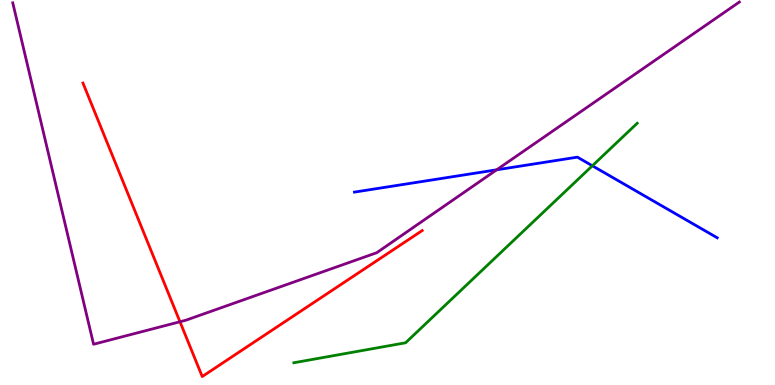[{'lines': ['blue', 'red'], 'intersections': []}, {'lines': ['green', 'red'], 'intersections': []}, {'lines': ['purple', 'red'], 'intersections': [{'x': 2.32, 'y': 1.64}]}, {'lines': ['blue', 'green'], 'intersections': [{'x': 7.64, 'y': 5.69}]}, {'lines': ['blue', 'purple'], 'intersections': [{'x': 6.41, 'y': 5.59}]}, {'lines': ['green', 'purple'], 'intersections': []}]